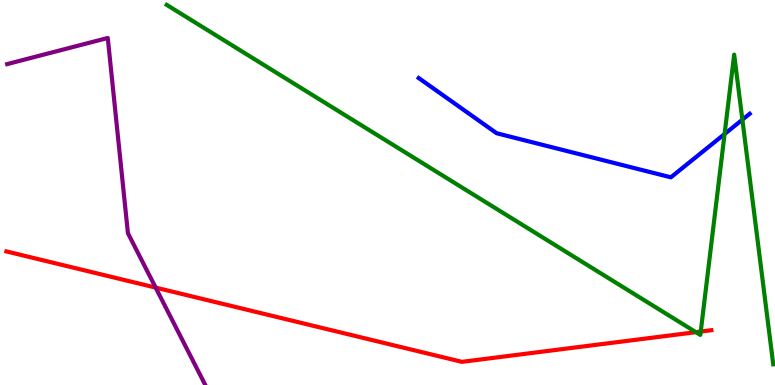[{'lines': ['blue', 'red'], 'intersections': []}, {'lines': ['green', 'red'], 'intersections': [{'x': 8.98, 'y': 1.37}, {'x': 9.04, 'y': 1.39}]}, {'lines': ['purple', 'red'], 'intersections': [{'x': 2.01, 'y': 2.53}]}, {'lines': ['blue', 'green'], 'intersections': [{'x': 9.35, 'y': 6.52}, {'x': 9.58, 'y': 6.89}]}, {'lines': ['blue', 'purple'], 'intersections': []}, {'lines': ['green', 'purple'], 'intersections': []}]